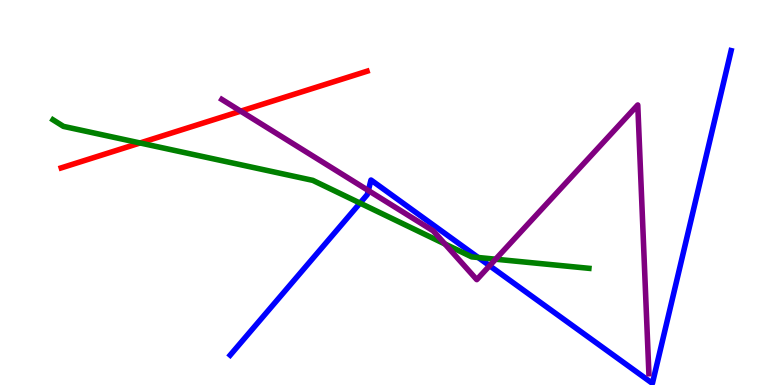[{'lines': ['blue', 'red'], 'intersections': []}, {'lines': ['green', 'red'], 'intersections': [{'x': 1.81, 'y': 6.29}]}, {'lines': ['purple', 'red'], 'intersections': [{'x': 3.11, 'y': 7.11}]}, {'lines': ['blue', 'green'], 'intersections': [{'x': 4.65, 'y': 4.72}, {'x': 6.17, 'y': 3.31}]}, {'lines': ['blue', 'purple'], 'intersections': [{'x': 4.75, 'y': 5.05}, {'x': 6.32, 'y': 3.1}]}, {'lines': ['green', 'purple'], 'intersections': [{'x': 5.74, 'y': 3.66}, {'x': 6.39, 'y': 3.27}]}]